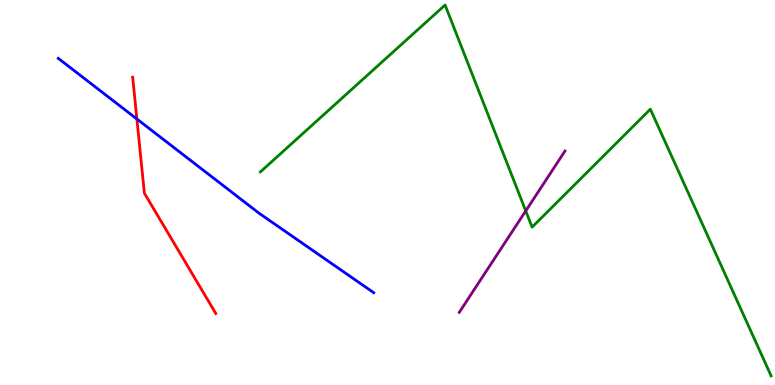[{'lines': ['blue', 'red'], 'intersections': [{'x': 1.77, 'y': 6.91}]}, {'lines': ['green', 'red'], 'intersections': []}, {'lines': ['purple', 'red'], 'intersections': []}, {'lines': ['blue', 'green'], 'intersections': []}, {'lines': ['blue', 'purple'], 'intersections': []}, {'lines': ['green', 'purple'], 'intersections': [{'x': 6.78, 'y': 4.52}]}]